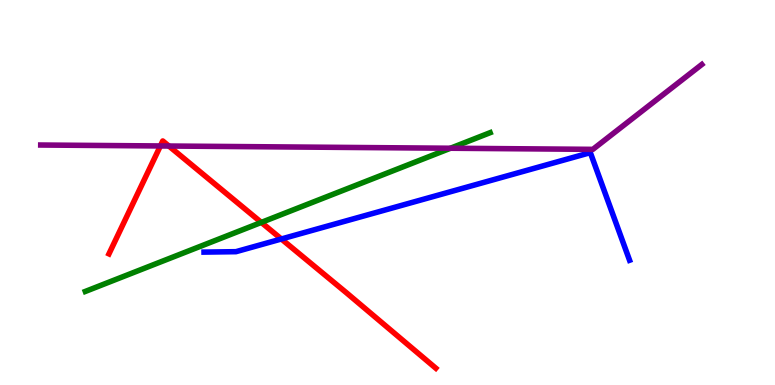[{'lines': ['blue', 'red'], 'intersections': [{'x': 3.63, 'y': 3.79}]}, {'lines': ['green', 'red'], 'intersections': [{'x': 3.37, 'y': 4.22}]}, {'lines': ['purple', 'red'], 'intersections': [{'x': 2.07, 'y': 6.21}, {'x': 2.18, 'y': 6.21}]}, {'lines': ['blue', 'green'], 'intersections': []}, {'lines': ['blue', 'purple'], 'intersections': []}, {'lines': ['green', 'purple'], 'intersections': [{'x': 5.81, 'y': 6.15}]}]